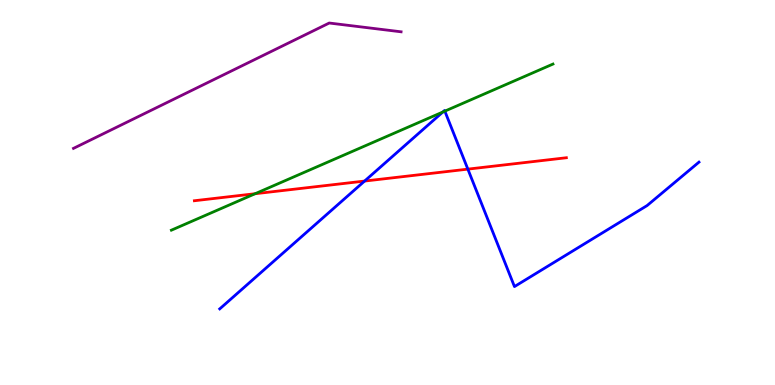[{'lines': ['blue', 'red'], 'intersections': [{'x': 4.7, 'y': 5.3}, {'x': 6.04, 'y': 5.61}]}, {'lines': ['green', 'red'], 'intersections': [{'x': 3.29, 'y': 4.97}]}, {'lines': ['purple', 'red'], 'intersections': []}, {'lines': ['blue', 'green'], 'intersections': [{'x': 5.71, 'y': 7.09}, {'x': 5.74, 'y': 7.11}]}, {'lines': ['blue', 'purple'], 'intersections': []}, {'lines': ['green', 'purple'], 'intersections': []}]